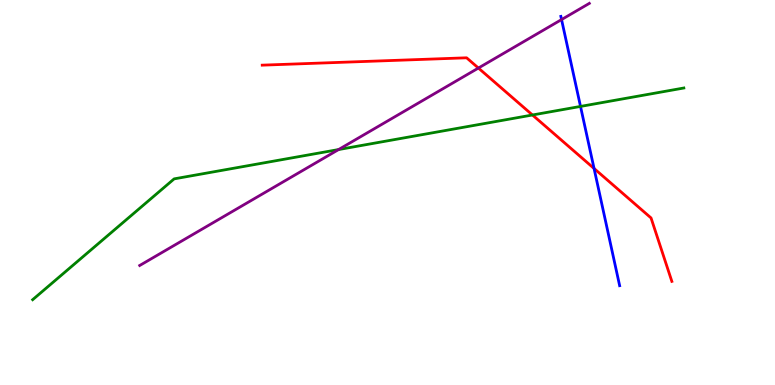[{'lines': ['blue', 'red'], 'intersections': [{'x': 7.67, 'y': 5.62}]}, {'lines': ['green', 'red'], 'intersections': [{'x': 6.87, 'y': 7.01}]}, {'lines': ['purple', 'red'], 'intersections': [{'x': 6.17, 'y': 8.23}]}, {'lines': ['blue', 'green'], 'intersections': [{'x': 7.49, 'y': 7.24}]}, {'lines': ['blue', 'purple'], 'intersections': [{'x': 7.25, 'y': 9.49}]}, {'lines': ['green', 'purple'], 'intersections': [{'x': 4.37, 'y': 6.12}]}]